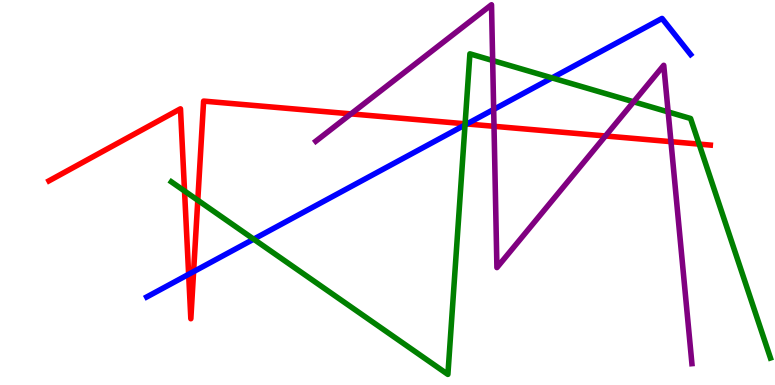[{'lines': ['blue', 'red'], 'intersections': [{'x': 2.43, 'y': 2.87}, {'x': 2.5, 'y': 2.94}, {'x': 6.02, 'y': 6.78}]}, {'lines': ['green', 'red'], 'intersections': [{'x': 2.38, 'y': 5.04}, {'x': 2.55, 'y': 4.8}, {'x': 6.0, 'y': 6.78}, {'x': 9.02, 'y': 6.26}]}, {'lines': ['purple', 'red'], 'intersections': [{'x': 4.53, 'y': 7.04}, {'x': 6.37, 'y': 6.72}, {'x': 7.81, 'y': 6.47}, {'x': 8.66, 'y': 6.32}]}, {'lines': ['blue', 'green'], 'intersections': [{'x': 3.27, 'y': 3.79}, {'x': 6.0, 'y': 6.76}, {'x': 7.12, 'y': 7.98}]}, {'lines': ['blue', 'purple'], 'intersections': [{'x': 6.37, 'y': 7.16}]}, {'lines': ['green', 'purple'], 'intersections': [{'x': 6.36, 'y': 8.43}, {'x': 8.18, 'y': 7.36}, {'x': 8.62, 'y': 7.09}]}]